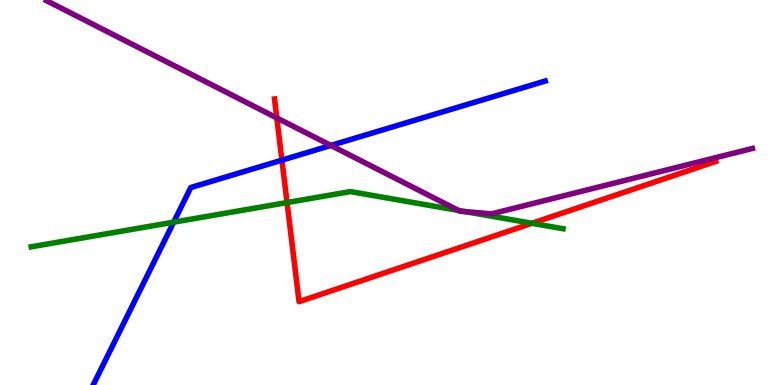[{'lines': ['blue', 'red'], 'intersections': [{'x': 3.64, 'y': 5.84}]}, {'lines': ['green', 'red'], 'intersections': [{'x': 3.7, 'y': 4.74}, {'x': 6.86, 'y': 4.2}]}, {'lines': ['purple', 'red'], 'intersections': [{'x': 3.57, 'y': 6.94}]}, {'lines': ['blue', 'green'], 'intersections': [{'x': 2.24, 'y': 4.23}]}, {'lines': ['blue', 'purple'], 'intersections': [{'x': 4.27, 'y': 6.22}]}, {'lines': ['green', 'purple'], 'intersections': [{'x': 5.92, 'y': 4.53}, {'x': 6.0, 'y': 4.5}]}]